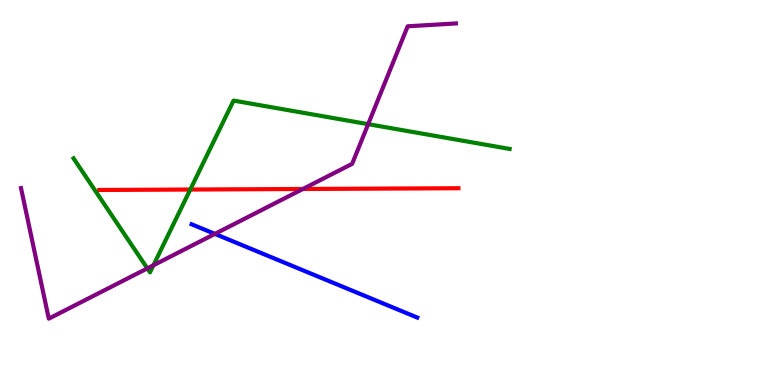[{'lines': ['blue', 'red'], 'intersections': []}, {'lines': ['green', 'red'], 'intersections': [{'x': 2.46, 'y': 5.08}]}, {'lines': ['purple', 'red'], 'intersections': [{'x': 3.91, 'y': 5.09}]}, {'lines': ['blue', 'green'], 'intersections': []}, {'lines': ['blue', 'purple'], 'intersections': [{'x': 2.77, 'y': 3.92}]}, {'lines': ['green', 'purple'], 'intersections': [{'x': 1.9, 'y': 3.03}, {'x': 1.98, 'y': 3.11}, {'x': 4.75, 'y': 6.77}]}]